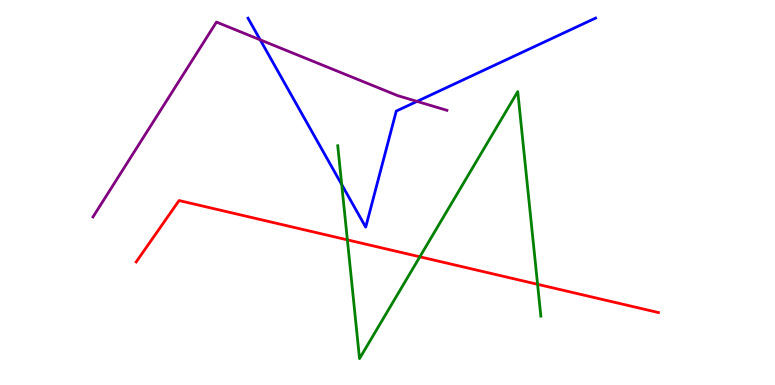[{'lines': ['blue', 'red'], 'intersections': []}, {'lines': ['green', 'red'], 'intersections': [{'x': 4.48, 'y': 3.77}, {'x': 5.42, 'y': 3.33}, {'x': 6.94, 'y': 2.62}]}, {'lines': ['purple', 'red'], 'intersections': []}, {'lines': ['blue', 'green'], 'intersections': [{'x': 4.41, 'y': 5.21}]}, {'lines': ['blue', 'purple'], 'intersections': [{'x': 3.36, 'y': 8.97}, {'x': 5.38, 'y': 7.37}]}, {'lines': ['green', 'purple'], 'intersections': []}]